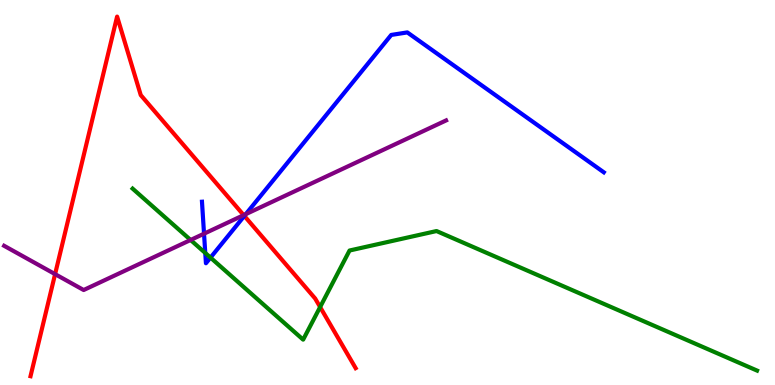[{'lines': ['blue', 'red'], 'intersections': [{'x': 3.15, 'y': 4.39}]}, {'lines': ['green', 'red'], 'intersections': [{'x': 4.13, 'y': 2.02}]}, {'lines': ['purple', 'red'], 'intersections': [{'x': 0.711, 'y': 2.88}, {'x': 3.14, 'y': 4.41}]}, {'lines': ['blue', 'green'], 'intersections': [{'x': 2.65, 'y': 3.43}, {'x': 2.72, 'y': 3.31}]}, {'lines': ['blue', 'purple'], 'intersections': [{'x': 2.63, 'y': 3.93}, {'x': 3.17, 'y': 4.44}]}, {'lines': ['green', 'purple'], 'intersections': [{'x': 2.46, 'y': 3.77}]}]